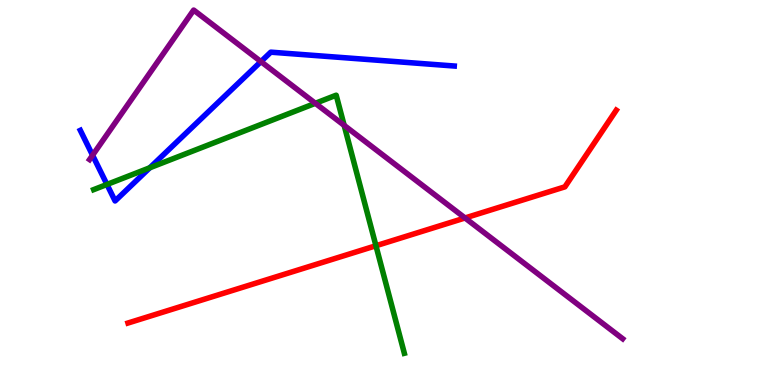[{'lines': ['blue', 'red'], 'intersections': []}, {'lines': ['green', 'red'], 'intersections': [{'x': 4.85, 'y': 3.62}]}, {'lines': ['purple', 'red'], 'intersections': [{'x': 6.0, 'y': 4.34}]}, {'lines': ['blue', 'green'], 'intersections': [{'x': 1.38, 'y': 5.21}, {'x': 1.93, 'y': 5.64}]}, {'lines': ['blue', 'purple'], 'intersections': [{'x': 1.19, 'y': 5.97}, {'x': 3.37, 'y': 8.4}]}, {'lines': ['green', 'purple'], 'intersections': [{'x': 4.07, 'y': 7.32}, {'x': 4.44, 'y': 6.74}]}]